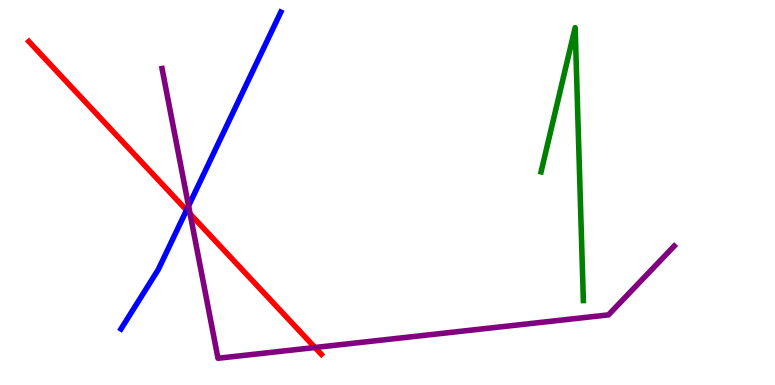[{'lines': ['blue', 'red'], 'intersections': [{'x': 2.41, 'y': 4.54}]}, {'lines': ['green', 'red'], 'intersections': []}, {'lines': ['purple', 'red'], 'intersections': [{'x': 2.45, 'y': 4.44}, {'x': 4.06, 'y': 0.974}]}, {'lines': ['blue', 'green'], 'intersections': []}, {'lines': ['blue', 'purple'], 'intersections': [{'x': 2.43, 'y': 4.65}]}, {'lines': ['green', 'purple'], 'intersections': []}]